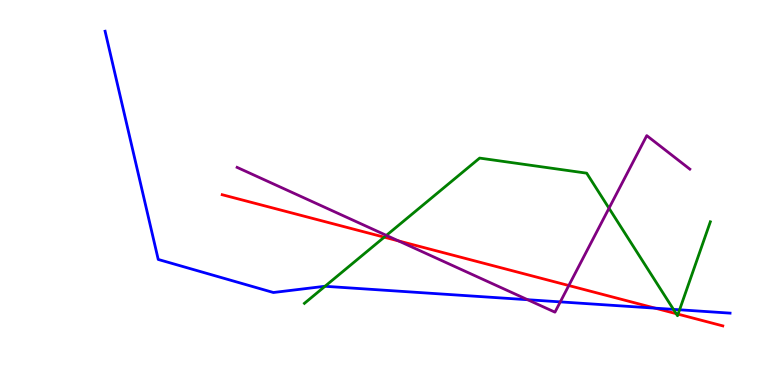[{'lines': ['blue', 'red'], 'intersections': [{'x': 8.45, 'y': 2.0}]}, {'lines': ['green', 'red'], 'intersections': [{'x': 4.96, 'y': 3.84}, {'x': 8.72, 'y': 1.85}, {'x': 8.75, 'y': 1.84}]}, {'lines': ['purple', 'red'], 'intersections': [{'x': 5.14, 'y': 3.74}, {'x': 7.34, 'y': 2.58}]}, {'lines': ['blue', 'green'], 'intersections': [{'x': 4.19, 'y': 2.56}, {'x': 8.69, 'y': 1.96}, {'x': 8.77, 'y': 1.95}]}, {'lines': ['blue', 'purple'], 'intersections': [{'x': 6.81, 'y': 2.22}, {'x': 7.23, 'y': 2.16}]}, {'lines': ['green', 'purple'], 'intersections': [{'x': 4.99, 'y': 3.89}, {'x': 7.86, 'y': 4.59}]}]